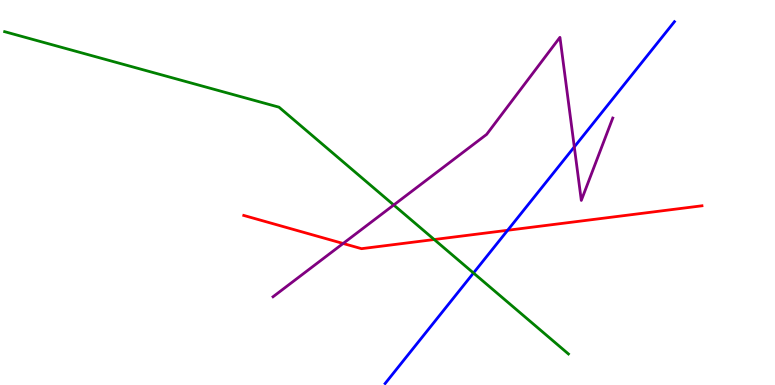[{'lines': ['blue', 'red'], 'intersections': [{'x': 6.55, 'y': 4.02}]}, {'lines': ['green', 'red'], 'intersections': [{'x': 5.6, 'y': 3.78}]}, {'lines': ['purple', 'red'], 'intersections': [{'x': 4.43, 'y': 3.68}]}, {'lines': ['blue', 'green'], 'intersections': [{'x': 6.11, 'y': 2.91}]}, {'lines': ['blue', 'purple'], 'intersections': [{'x': 7.41, 'y': 6.18}]}, {'lines': ['green', 'purple'], 'intersections': [{'x': 5.08, 'y': 4.68}]}]